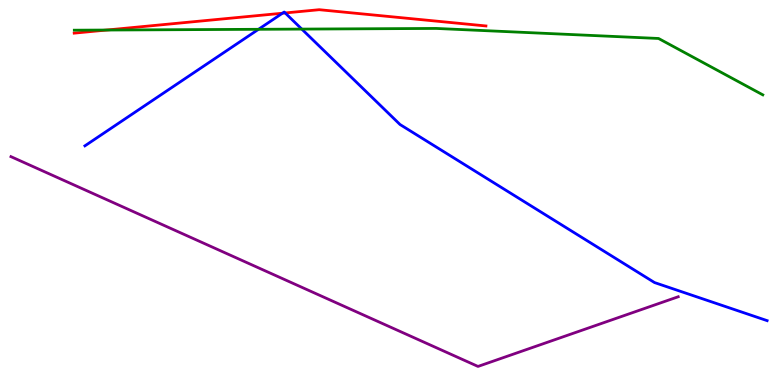[{'lines': ['blue', 'red'], 'intersections': [{'x': 3.64, 'y': 9.66}, {'x': 3.68, 'y': 9.66}]}, {'lines': ['green', 'red'], 'intersections': [{'x': 1.38, 'y': 9.22}]}, {'lines': ['purple', 'red'], 'intersections': []}, {'lines': ['blue', 'green'], 'intersections': [{'x': 3.34, 'y': 9.24}, {'x': 3.89, 'y': 9.24}]}, {'lines': ['blue', 'purple'], 'intersections': []}, {'lines': ['green', 'purple'], 'intersections': []}]